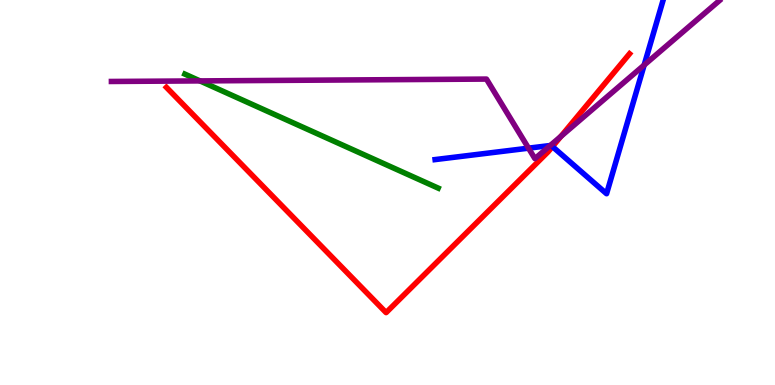[{'lines': ['blue', 'red'], 'intersections': [{'x': 7.13, 'y': 6.19}]}, {'lines': ['green', 'red'], 'intersections': []}, {'lines': ['purple', 'red'], 'intersections': [{'x': 7.24, 'y': 6.46}]}, {'lines': ['blue', 'green'], 'intersections': []}, {'lines': ['blue', 'purple'], 'intersections': [{'x': 6.82, 'y': 6.15}, {'x': 7.1, 'y': 6.22}, {'x': 8.31, 'y': 8.31}]}, {'lines': ['green', 'purple'], 'intersections': [{'x': 2.58, 'y': 7.9}]}]